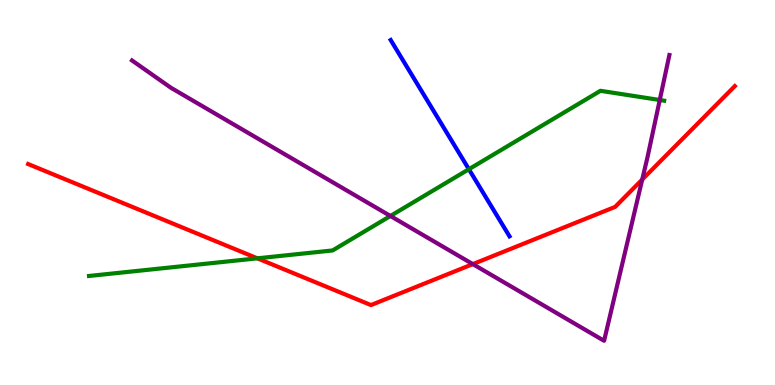[{'lines': ['blue', 'red'], 'intersections': []}, {'lines': ['green', 'red'], 'intersections': [{'x': 3.32, 'y': 3.29}]}, {'lines': ['purple', 'red'], 'intersections': [{'x': 6.1, 'y': 3.14}, {'x': 8.29, 'y': 5.34}]}, {'lines': ['blue', 'green'], 'intersections': [{'x': 6.05, 'y': 5.6}]}, {'lines': ['blue', 'purple'], 'intersections': []}, {'lines': ['green', 'purple'], 'intersections': [{'x': 5.04, 'y': 4.39}, {'x': 8.51, 'y': 7.4}]}]